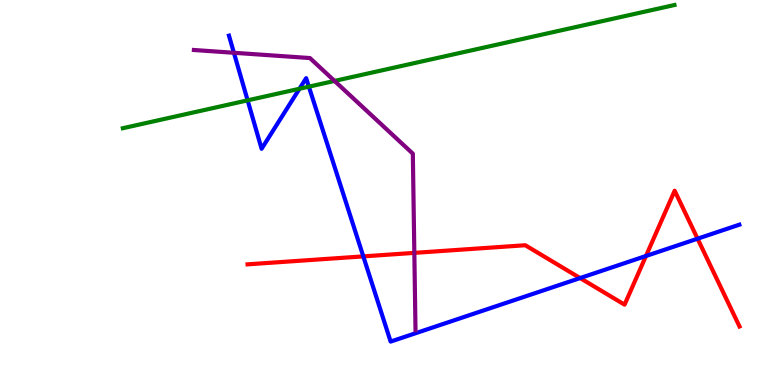[{'lines': ['blue', 'red'], 'intersections': [{'x': 4.69, 'y': 3.34}, {'x': 7.49, 'y': 2.78}, {'x': 8.34, 'y': 3.35}, {'x': 9.0, 'y': 3.8}]}, {'lines': ['green', 'red'], 'intersections': []}, {'lines': ['purple', 'red'], 'intersections': [{'x': 5.35, 'y': 3.43}]}, {'lines': ['blue', 'green'], 'intersections': [{'x': 3.2, 'y': 7.39}, {'x': 3.86, 'y': 7.69}, {'x': 3.99, 'y': 7.75}]}, {'lines': ['blue', 'purple'], 'intersections': [{'x': 3.02, 'y': 8.63}]}, {'lines': ['green', 'purple'], 'intersections': [{'x': 4.32, 'y': 7.9}]}]